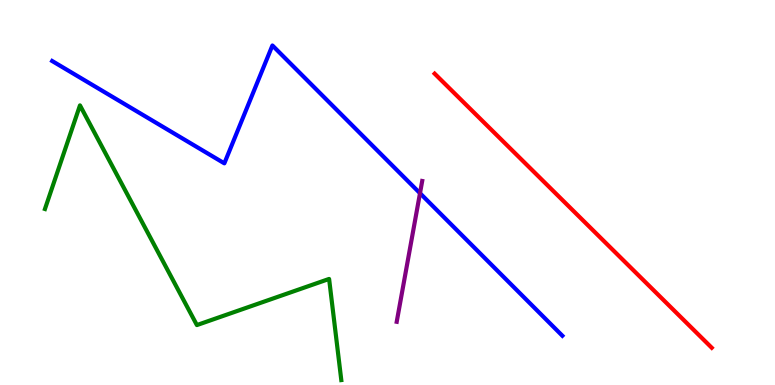[{'lines': ['blue', 'red'], 'intersections': []}, {'lines': ['green', 'red'], 'intersections': []}, {'lines': ['purple', 'red'], 'intersections': []}, {'lines': ['blue', 'green'], 'intersections': []}, {'lines': ['blue', 'purple'], 'intersections': [{'x': 5.42, 'y': 4.98}]}, {'lines': ['green', 'purple'], 'intersections': []}]